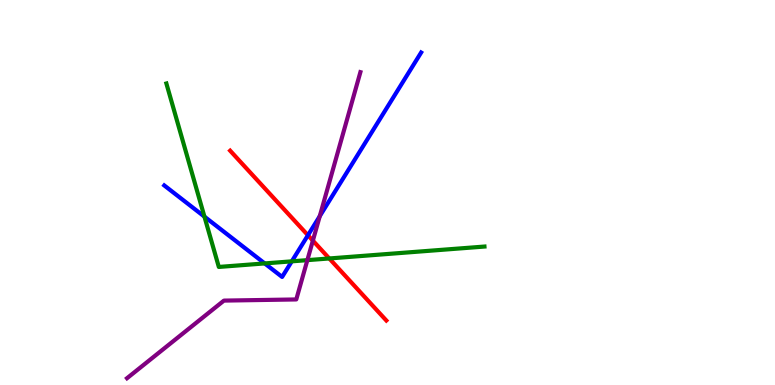[{'lines': ['blue', 'red'], 'intersections': [{'x': 3.97, 'y': 3.89}]}, {'lines': ['green', 'red'], 'intersections': [{'x': 4.25, 'y': 3.29}]}, {'lines': ['purple', 'red'], 'intersections': [{'x': 4.04, 'y': 3.75}]}, {'lines': ['blue', 'green'], 'intersections': [{'x': 2.64, 'y': 4.37}, {'x': 3.42, 'y': 3.16}, {'x': 3.76, 'y': 3.21}]}, {'lines': ['blue', 'purple'], 'intersections': [{'x': 4.13, 'y': 4.39}]}, {'lines': ['green', 'purple'], 'intersections': [{'x': 3.97, 'y': 3.24}]}]